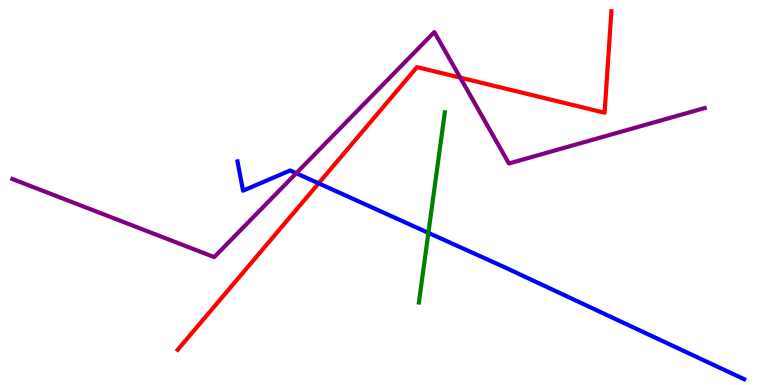[{'lines': ['blue', 'red'], 'intersections': [{'x': 4.11, 'y': 5.24}]}, {'lines': ['green', 'red'], 'intersections': []}, {'lines': ['purple', 'red'], 'intersections': [{'x': 5.94, 'y': 7.98}]}, {'lines': ['blue', 'green'], 'intersections': [{'x': 5.53, 'y': 3.95}]}, {'lines': ['blue', 'purple'], 'intersections': [{'x': 3.82, 'y': 5.5}]}, {'lines': ['green', 'purple'], 'intersections': []}]